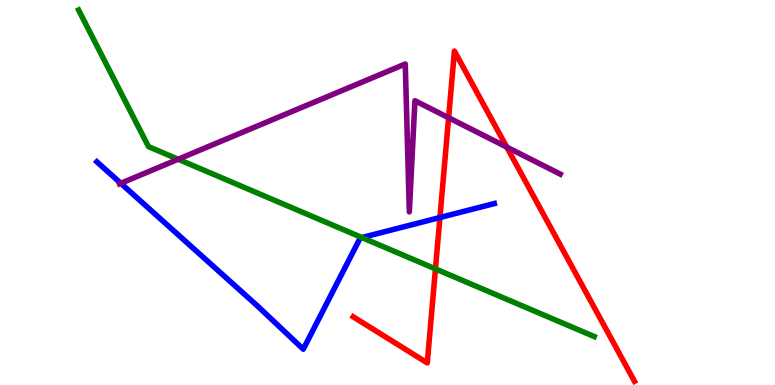[{'lines': ['blue', 'red'], 'intersections': [{'x': 5.68, 'y': 4.35}]}, {'lines': ['green', 'red'], 'intersections': [{'x': 5.62, 'y': 3.02}]}, {'lines': ['purple', 'red'], 'intersections': [{'x': 5.79, 'y': 6.94}, {'x': 6.54, 'y': 6.18}]}, {'lines': ['blue', 'green'], 'intersections': [{'x': 4.67, 'y': 3.83}]}, {'lines': ['blue', 'purple'], 'intersections': [{'x': 1.56, 'y': 5.24}]}, {'lines': ['green', 'purple'], 'intersections': [{'x': 2.3, 'y': 5.86}]}]